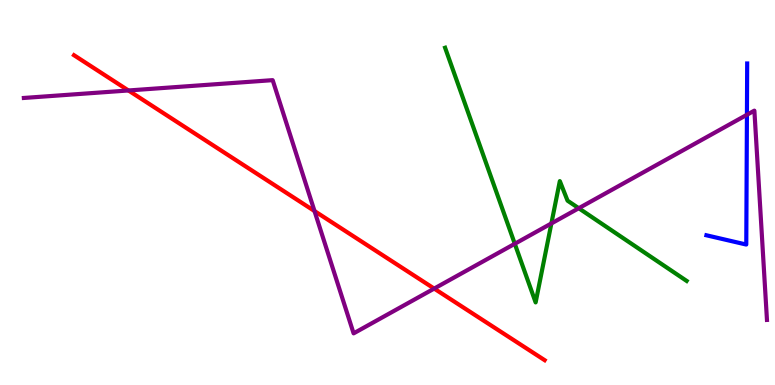[{'lines': ['blue', 'red'], 'intersections': []}, {'lines': ['green', 'red'], 'intersections': []}, {'lines': ['purple', 'red'], 'intersections': [{'x': 1.66, 'y': 7.65}, {'x': 4.06, 'y': 4.52}, {'x': 5.6, 'y': 2.5}]}, {'lines': ['blue', 'green'], 'intersections': []}, {'lines': ['blue', 'purple'], 'intersections': [{'x': 9.64, 'y': 7.02}]}, {'lines': ['green', 'purple'], 'intersections': [{'x': 6.64, 'y': 3.67}, {'x': 7.11, 'y': 4.2}, {'x': 7.47, 'y': 4.59}]}]